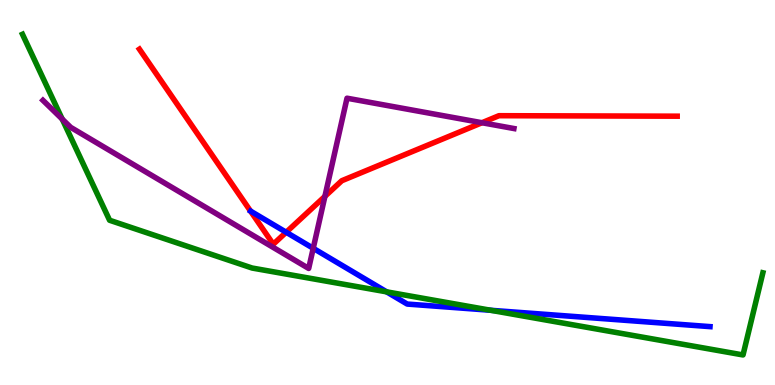[{'lines': ['blue', 'red'], 'intersections': [{'x': 3.69, 'y': 3.97}]}, {'lines': ['green', 'red'], 'intersections': []}, {'lines': ['purple', 'red'], 'intersections': [{'x': 4.19, 'y': 4.9}, {'x': 6.22, 'y': 6.81}]}, {'lines': ['blue', 'green'], 'intersections': [{'x': 4.99, 'y': 2.42}, {'x': 6.33, 'y': 1.94}]}, {'lines': ['blue', 'purple'], 'intersections': [{'x': 4.04, 'y': 3.55}]}, {'lines': ['green', 'purple'], 'intersections': [{'x': 0.803, 'y': 6.91}]}]